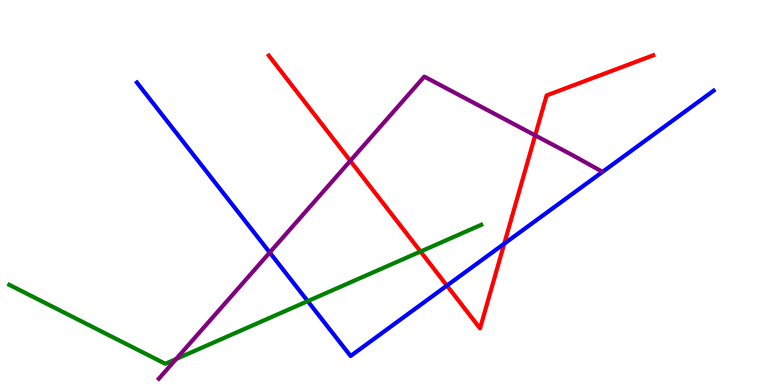[{'lines': ['blue', 'red'], 'intersections': [{'x': 5.77, 'y': 2.58}, {'x': 6.51, 'y': 3.67}]}, {'lines': ['green', 'red'], 'intersections': [{'x': 5.43, 'y': 3.47}]}, {'lines': ['purple', 'red'], 'intersections': [{'x': 4.52, 'y': 5.82}, {'x': 6.91, 'y': 6.48}]}, {'lines': ['blue', 'green'], 'intersections': [{'x': 3.97, 'y': 2.18}]}, {'lines': ['blue', 'purple'], 'intersections': [{'x': 3.48, 'y': 3.44}]}, {'lines': ['green', 'purple'], 'intersections': [{'x': 2.27, 'y': 0.675}]}]